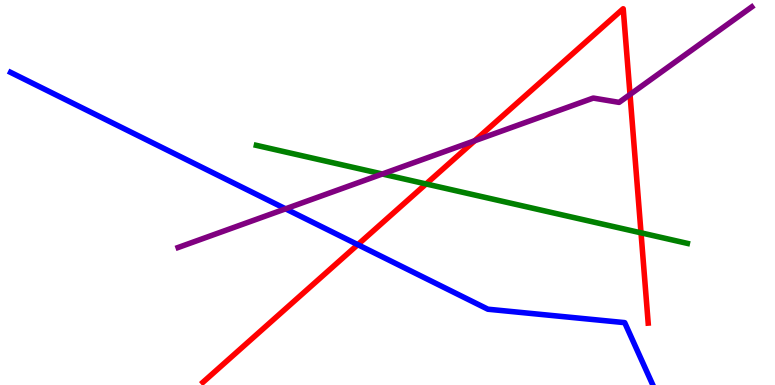[{'lines': ['blue', 'red'], 'intersections': [{'x': 4.62, 'y': 3.65}]}, {'lines': ['green', 'red'], 'intersections': [{'x': 5.5, 'y': 5.22}, {'x': 8.27, 'y': 3.95}]}, {'lines': ['purple', 'red'], 'intersections': [{'x': 6.12, 'y': 6.34}, {'x': 8.13, 'y': 7.55}]}, {'lines': ['blue', 'green'], 'intersections': []}, {'lines': ['blue', 'purple'], 'intersections': [{'x': 3.68, 'y': 4.58}]}, {'lines': ['green', 'purple'], 'intersections': [{'x': 4.93, 'y': 5.48}]}]